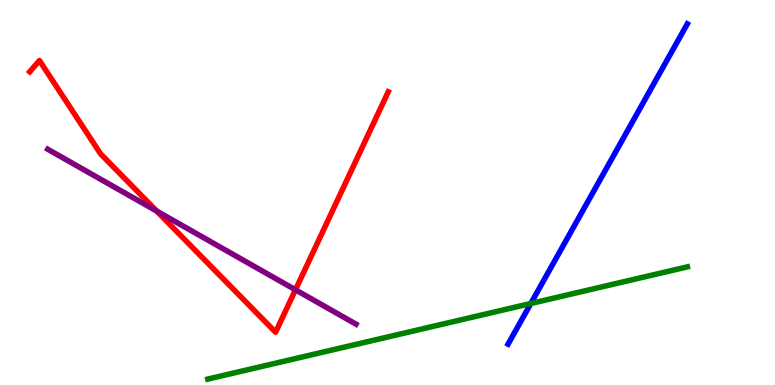[{'lines': ['blue', 'red'], 'intersections': []}, {'lines': ['green', 'red'], 'intersections': []}, {'lines': ['purple', 'red'], 'intersections': [{'x': 2.02, 'y': 4.52}, {'x': 3.81, 'y': 2.47}]}, {'lines': ['blue', 'green'], 'intersections': [{'x': 6.85, 'y': 2.12}]}, {'lines': ['blue', 'purple'], 'intersections': []}, {'lines': ['green', 'purple'], 'intersections': []}]